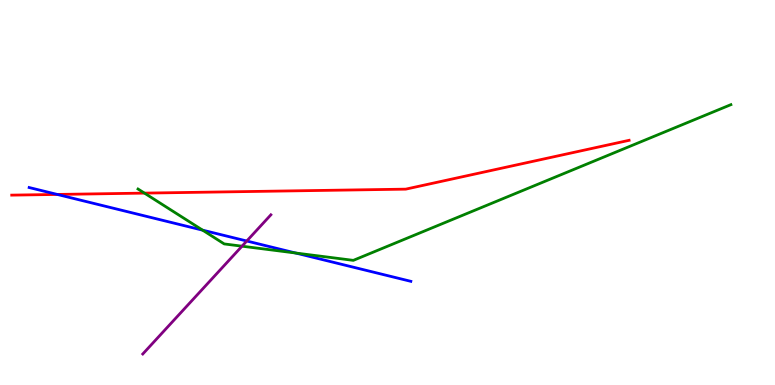[{'lines': ['blue', 'red'], 'intersections': [{'x': 0.739, 'y': 4.95}]}, {'lines': ['green', 'red'], 'intersections': [{'x': 1.86, 'y': 4.98}]}, {'lines': ['purple', 'red'], 'intersections': []}, {'lines': ['blue', 'green'], 'intersections': [{'x': 2.61, 'y': 4.02}, {'x': 3.81, 'y': 3.43}]}, {'lines': ['blue', 'purple'], 'intersections': [{'x': 3.18, 'y': 3.74}]}, {'lines': ['green', 'purple'], 'intersections': [{'x': 3.12, 'y': 3.61}]}]